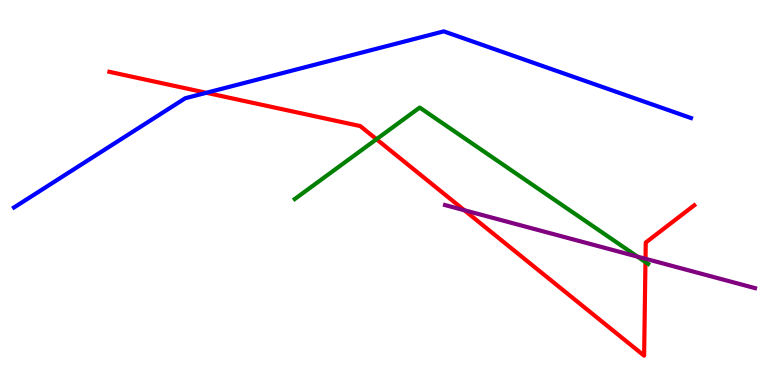[{'lines': ['blue', 'red'], 'intersections': [{'x': 2.66, 'y': 7.59}]}, {'lines': ['green', 'red'], 'intersections': [{'x': 4.86, 'y': 6.38}, {'x': 8.33, 'y': 3.19}]}, {'lines': ['purple', 'red'], 'intersections': [{'x': 5.99, 'y': 4.54}, {'x': 8.33, 'y': 3.28}]}, {'lines': ['blue', 'green'], 'intersections': []}, {'lines': ['blue', 'purple'], 'intersections': []}, {'lines': ['green', 'purple'], 'intersections': [{'x': 8.23, 'y': 3.33}]}]